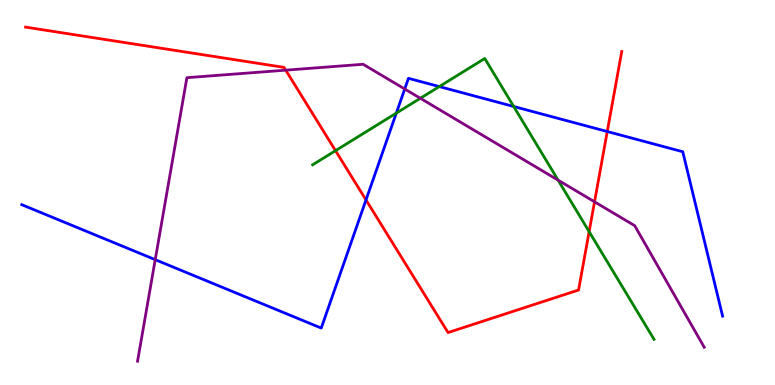[{'lines': ['blue', 'red'], 'intersections': [{'x': 4.72, 'y': 4.81}, {'x': 7.84, 'y': 6.58}]}, {'lines': ['green', 'red'], 'intersections': [{'x': 4.33, 'y': 6.09}, {'x': 7.6, 'y': 3.98}]}, {'lines': ['purple', 'red'], 'intersections': [{'x': 3.69, 'y': 8.18}, {'x': 7.67, 'y': 4.76}]}, {'lines': ['blue', 'green'], 'intersections': [{'x': 5.11, 'y': 7.06}, {'x': 5.67, 'y': 7.75}, {'x': 6.63, 'y': 7.23}]}, {'lines': ['blue', 'purple'], 'intersections': [{'x': 2.0, 'y': 3.26}, {'x': 5.22, 'y': 7.69}]}, {'lines': ['green', 'purple'], 'intersections': [{'x': 5.42, 'y': 7.45}, {'x': 7.2, 'y': 5.32}]}]